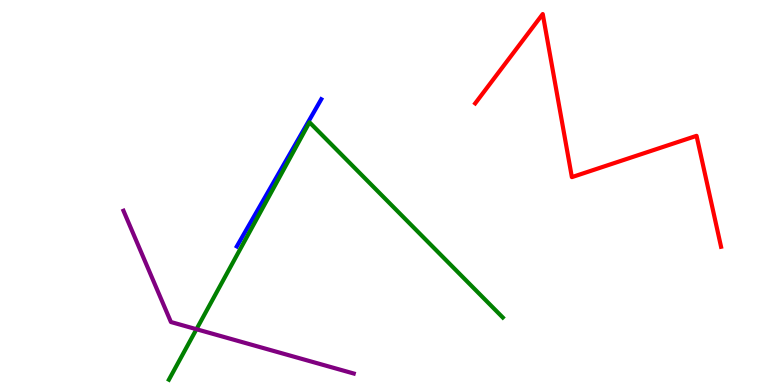[{'lines': ['blue', 'red'], 'intersections': []}, {'lines': ['green', 'red'], 'intersections': []}, {'lines': ['purple', 'red'], 'intersections': []}, {'lines': ['blue', 'green'], 'intersections': []}, {'lines': ['blue', 'purple'], 'intersections': []}, {'lines': ['green', 'purple'], 'intersections': [{'x': 2.54, 'y': 1.45}]}]